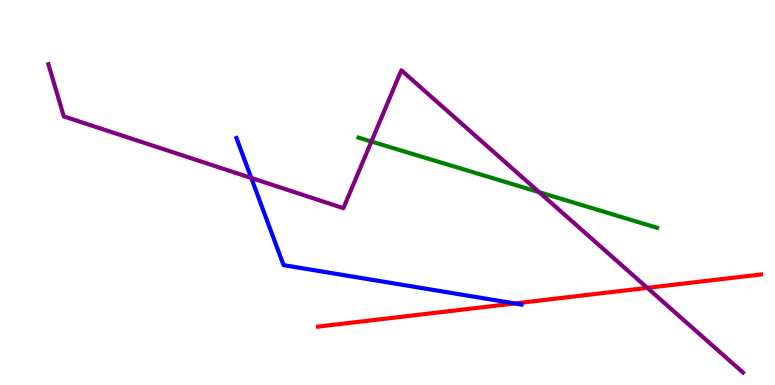[{'lines': ['blue', 'red'], 'intersections': [{'x': 6.64, 'y': 2.12}]}, {'lines': ['green', 'red'], 'intersections': []}, {'lines': ['purple', 'red'], 'intersections': [{'x': 8.35, 'y': 2.52}]}, {'lines': ['blue', 'green'], 'intersections': []}, {'lines': ['blue', 'purple'], 'intersections': [{'x': 3.24, 'y': 5.38}]}, {'lines': ['green', 'purple'], 'intersections': [{'x': 4.79, 'y': 6.32}, {'x': 6.96, 'y': 5.01}]}]